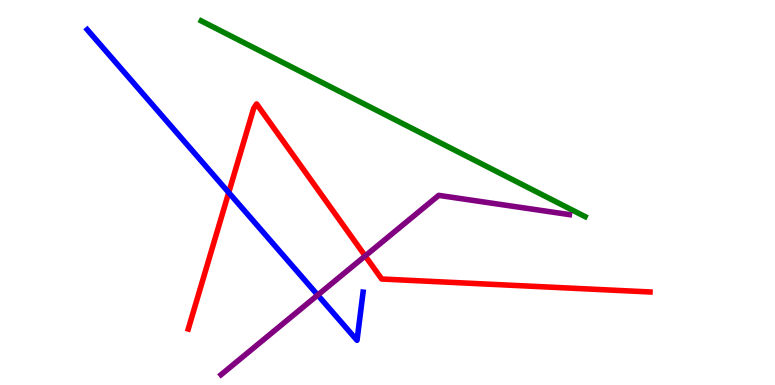[{'lines': ['blue', 'red'], 'intersections': [{'x': 2.95, 'y': 5.0}]}, {'lines': ['green', 'red'], 'intersections': []}, {'lines': ['purple', 'red'], 'intersections': [{'x': 4.71, 'y': 3.35}]}, {'lines': ['blue', 'green'], 'intersections': []}, {'lines': ['blue', 'purple'], 'intersections': [{'x': 4.1, 'y': 2.34}]}, {'lines': ['green', 'purple'], 'intersections': []}]